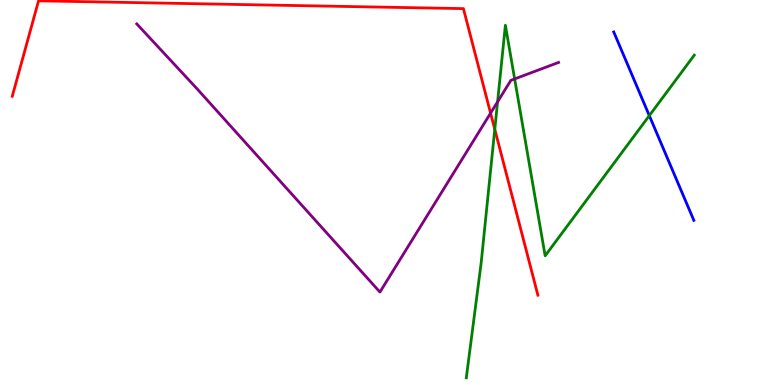[{'lines': ['blue', 'red'], 'intersections': []}, {'lines': ['green', 'red'], 'intersections': [{'x': 6.38, 'y': 6.64}]}, {'lines': ['purple', 'red'], 'intersections': [{'x': 6.33, 'y': 7.06}]}, {'lines': ['blue', 'green'], 'intersections': [{'x': 8.38, 'y': 7.0}]}, {'lines': ['blue', 'purple'], 'intersections': []}, {'lines': ['green', 'purple'], 'intersections': [{'x': 6.42, 'y': 7.36}, {'x': 6.64, 'y': 7.95}]}]